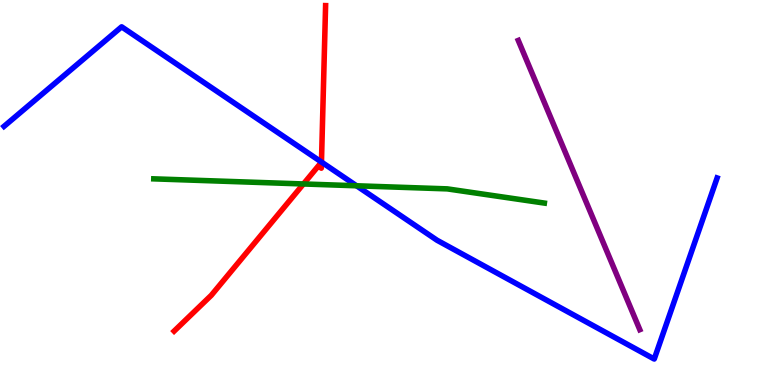[{'lines': ['blue', 'red'], 'intersections': [{'x': 4.15, 'y': 5.79}]}, {'lines': ['green', 'red'], 'intersections': [{'x': 3.92, 'y': 5.22}]}, {'lines': ['purple', 'red'], 'intersections': []}, {'lines': ['blue', 'green'], 'intersections': [{'x': 4.6, 'y': 5.17}]}, {'lines': ['blue', 'purple'], 'intersections': []}, {'lines': ['green', 'purple'], 'intersections': []}]